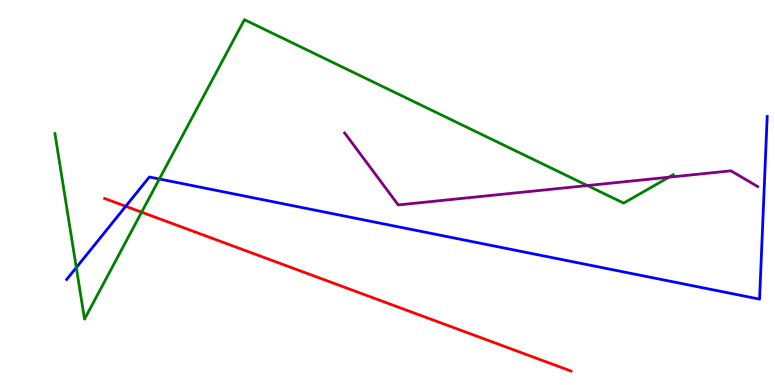[{'lines': ['blue', 'red'], 'intersections': [{'x': 1.62, 'y': 4.64}]}, {'lines': ['green', 'red'], 'intersections': [{'x': 1.83, 'y': 4.49}]}, {'lines': ['purple', 'red'], 'intersections': []}, {'lines': ['blue', 'green'], 'intersections': [{'x': 0.985, 'y': 3.05}, {'x': 2.06, 'y': 5.35}]}, {'lines': ['blue', 'purple'], 'intersections': []}, {'lines': ['green', 'purple'], 'intersections': [{'x': 7.58, 'y': 5.18}, {'x': 8.63, 'y': 5.4}]}]